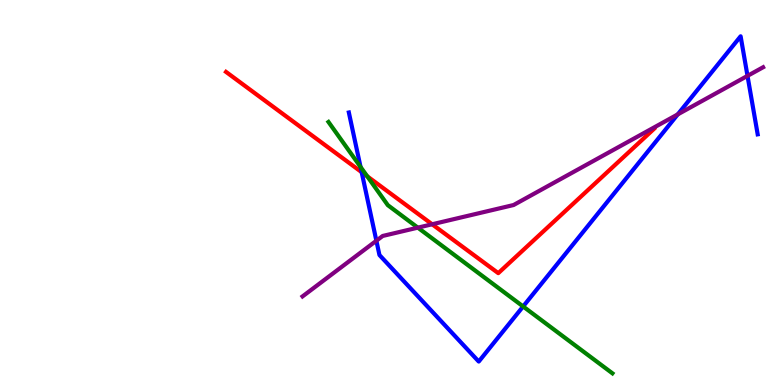[{'lines': ['blue', 'red'], 'intersections': [{'x': 4.67, 'y': 5.53}]}, {'lines': ['green', 'red'], 'intersections': [{'x': 4.74, 'y': 5.42}]}, {'lines': ['purple', 'red'], 'intersections': [{'x': 5.58, 'y': 4.17}]}, {'lines': ['blue', 'green'], 'intersections': [{'x': 4.65, 'y': 5.66}, {'x': 6.75, 'y': 2.04}]}, {'lines': ['blue', 'purple'], 'intersections': [{'x': 4.86, 'y': 3.75}, {'x': 8.74, 'y': 7.03}, {'x': 9.65, 'y': 8.03}]}, {'lines': ['green', 'purple'], 'intersections': [{'x': 5.39, 'y': 4.09}]}]